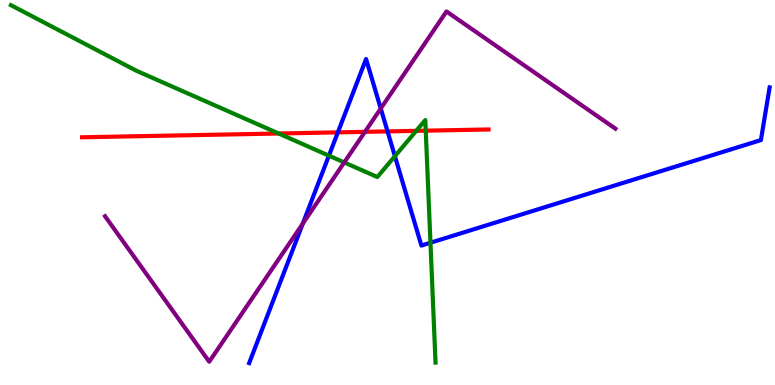[{'lines': ['blue', 'red'], 'intersections': [{'x': 4.36, 'y': 6.56}, {'x': 5.0, 'y': 6.59}]}, {'lines': ['green', 'red'], 'intersections': [{'x': 3.6, 'y': 6.53}, {'x': 5.37, 'y': 6.6}, {'x': 5.49, 'y': 6.61}]}, {'lines': ['purple', 'red'], 'intersections': [{'x': 4.71, 'y': 6.58}]}, {'lines': ['blue', 'green'], 'intersections': [{'x': 4.24, 'y': 5.96}, {'x': 5.1, 'y': 5.94}, {'x': 5.55, 'y': 3.7}]}, {'lines': ['blue', 'purple'], 'intersections': [{'x': 3.91, 'y': 4.19}, {'x': 4.91, 'y': 7.18}]}, {'lines': ['green', 'purple'], 'intersections': [{'x': 4.44, 'y': 5.78}]}]